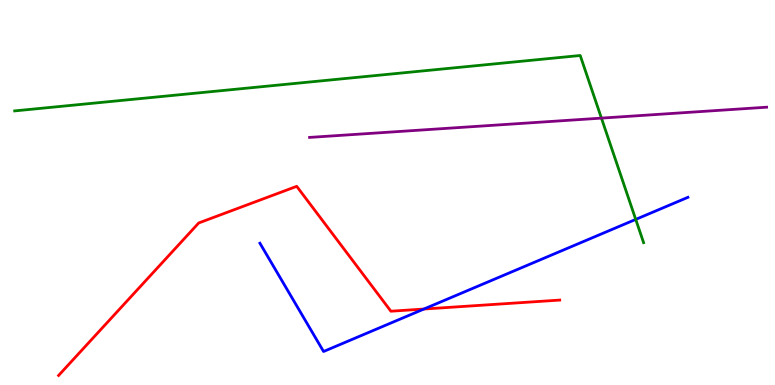[{'lines': ['blue', 'red'], 'intersections': [{'x': 5.47, 'y': 1.97}]}, {'lines': ['green', 'red'], 'intersections': []}, {'lines': ['purple', 'red'], 'intersections': []}, {'lines': ['blue', 'green'], 'intersections': [{'x': 8.2, 'y': 4.3}]}, {'lines': ['blue', 'purple'], 'intersections': []}, {'lines': ['green', 'purple'], 'intersections': [{'x': 7.76, 'y': 6.93}]}]